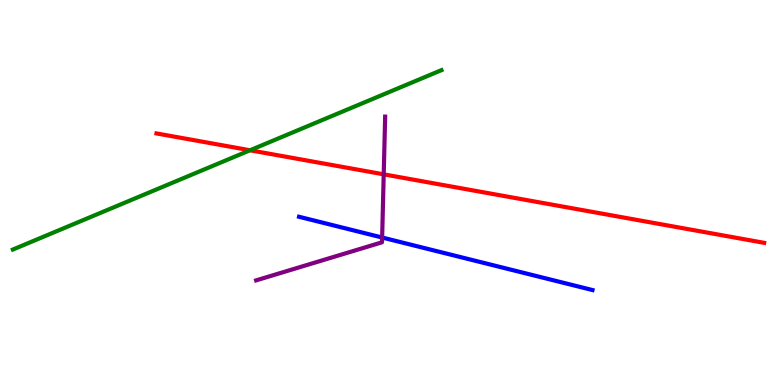[{'lines': ['blue', 'red'], 'intersections': []}, {'lines': ['green', 'red'], 'intersections': [{'x': 3.23, 'y': 6.1}]}, {'lines': ['purple', 'red'], 'intersections': [{'x': 4.95, 'y': 5.47}]}, {'lines': ['blue', 'green'], 'intersections': []}, {'lines': ['blue', 'purple'], 'intersections': [{'x': 4.93, 'y': 3.83}]}, {'lines': ['green', 'purple'], 'intersections': []}]